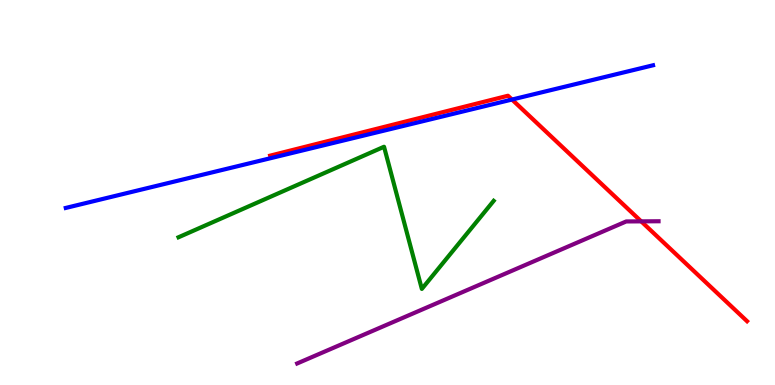[{'lines': ['blue', 'red'], 'intersections': [{'x': 6.61, 'y': 7.41}]}, {'lines': ['green', 'red'], 'intersections': []}, {'lines': ['purple', 'red'], 'intersections': [{'x': 8.27, 'y': 4.25}]}, {'lines': ['blue', 'green'], 'intersections': []}, {'lines': ['blue', 'purple'], 'intersections': []}, {'lines': ['green', 'purple'], 'intersections': []}]